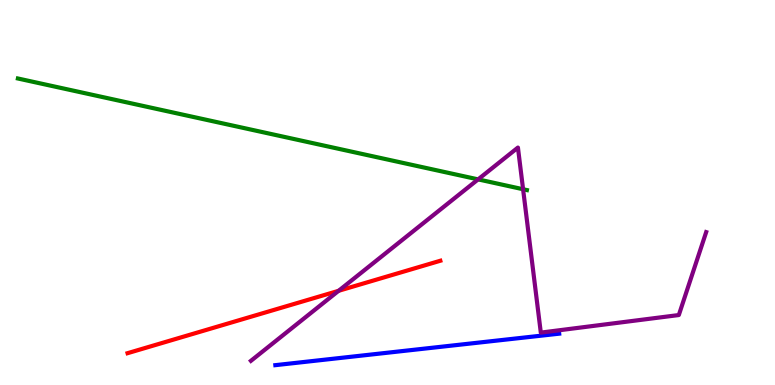[{'lines': ['blue', 'red'], 'intersections': []}, {'lines': ['green', 'red'], 'intersections': []}, {'lines': ['purple', 'red'], 'intersections': [{'x': 4.37, 'y': 2.45}]}, {'lines': ['blue', 'green'], 'intersections': []}, {'lines': ['blue', 'purple'], 'intersections': []}, {'lines': ['green', 'purple'], 'intersections': [{'x': 6.17, 'y': 5.34}, {'x': 6.75, 'y': 5.08}]}]